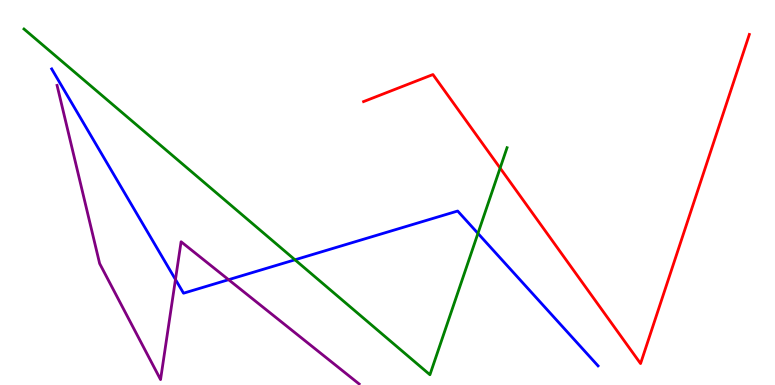[{'lines': ['blue', 'red'], 'intersections': []}, {'lines': ['green', 'red'], 'intersections': [{'x': 6.45, 'y': 5.63}]}, {'lines': ['purple', 'red'], 'intersections': []}, {'lines': ['blue', 'green'], 'intersections': [{'x': 3.81, 'y': 3.25}, {'x': 6.17, 'y': 3.94}]}, {'lines': ['blue', 'purple'], 'intersections': [{'x': 2.26, 'y': 2.74}, {'x': 2.95, 'y': 2.74}]}, {'lines': ['green', 'purple'], 'intersections': []}]